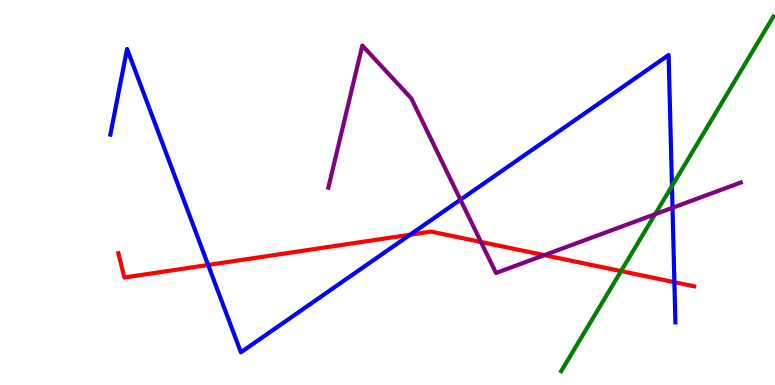[{'lines': ['blue', 'red'], 'intersections': [{'x': 2.69, 'y': 3.12}, {'x': 5.29, 'y': 3.9}, {'x': 8.7, 'y': 2.67}]}, {'lines': ['green', 'red'], 'intersections': [{'x': 8.01, 'y': 2.96}]}, {'lines': ['purple', 'red'], 'intersections': [{'x': 6.21, 'y': 3.71}, {'x': 7.02, 'y': 3.37}]}, {'lines': ['blue', 'green'], 'intersections': [{'x': 8.67, 'y': 5.17}]}, {'lines': ['blue', 'purple'], 'intersections': [{'x': 5.94, 'y': 4.81}, {'x': 8.68, 'y': 4.6}]}, {'lines': ['green', 'purple'], 'intersections': [{'x': 8.45, 'y': 4.44}]}]